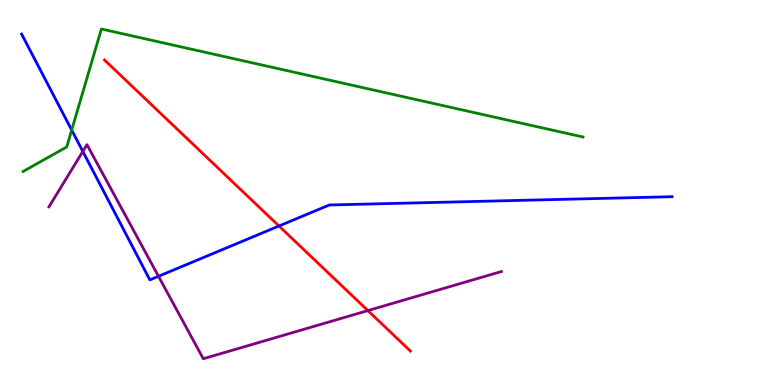[{'lines': ['blue', 'red'], 'intersections': [{'x': 3.6, 'y': 4.13}]}, {'lines': ['green', 'red'], 'intersections': []}, {'lines': ['purple', 'red'], 'intersections': [{'x': 4.75, 'y': 1.93}]}, {'lines': ['blue', 'green'], 'intersections': [{'x': 0.925, 'y': 6.62}]}, {'lines': ['blue', 'purple'], 'intersections': [{'x': 1.07, 'y': 6.07}, {'x': 2.04, 'y': 2.82}]}, {'lines': ['green', 'purple'], 'intersections': []}]